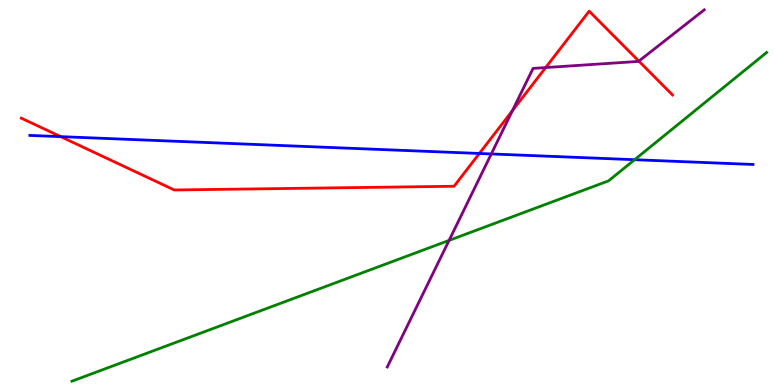[{'lines': ['blue', 'red'], 'intersections': [{'x': 0.783, 'y': 6.45}, {'x': 6.19, 'y': 6.01}]}, {'lines': ['green', 'red'], 'intersections': []}, {'lines': ['purple', 'red'], 'intersections': [{'x': 6.61, 'y': 7.13}, {'x': 7.04, 'y': 8.24}, {'x': 8.24, 'y': 8.41}]}, {'lines': ['blue', 'green'], 'intersections': [{'x': 8.19, 'y': 5.85}]}, {'lines': ['blue', 'purple'], 'intersections': [{'x': 6.34, 'y': 6.0}]}, {'lines': ['green', 'purple'], 'intersections': [{'x': 5.79, 'y': 3.76}]}]